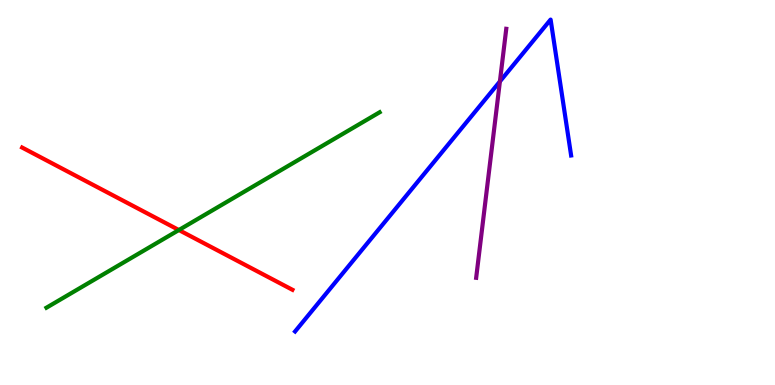[{'lines': ['blue', 'red'], 'intersections': []}, {'lines': ['green', 'red'], 'intersections': [{'x': 2.31, 'y': 4.03}]}, {'lines': ['purple', 'red'], 'intersections': []}, {'lines': ['blue', 'green'], 'intersections': []}, {'lines': ['blue', 'purple'], 'intersections': [{'x': 6.45, 'y': 7.88}]}, {'lines': ['green', 'purple'], 'intersections': []}]